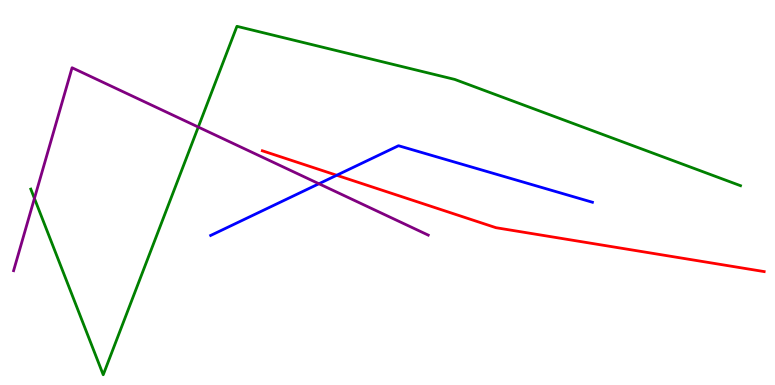[{'lines': ['blue', 'red'], 'intersections': [{'x': 4.34, 'y': 5.45}]}, {'lines': ['green', 'red'], 'intersections': []}, {'lines': ['purple', 'red'], 'intersections': []}, {'lines': ['blue', 'green'], 'intersections': []}, {'lines': ['blue', 'purple'], 'intersections': [{'x': 4.12, 'y': 5.23}]}, {'lines': ['green', 'purple'], 'intersections': [{'x': 0.444, 'y': 4.85}, {'x': 2.56, 'y': 6.7}]}]